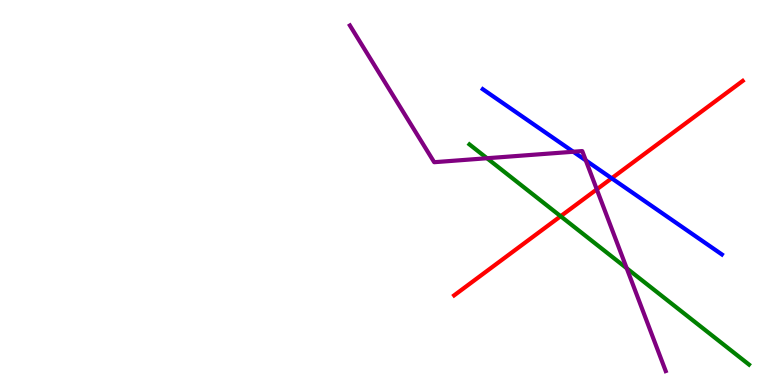[{'lines': ['blue', 'red'], 'intersections': [{'x': 7.89, 'y': 5.37}]}, {'lines': ['green', 'red'], 'intersections': [{'x': 7.23, 'y': 4.38}]}, {'lines': ['purple', 'red'], 'intersections': [{'x': 7.7, 'y': 5.08}]}, {'lines': ['blue', 'green'], 'intersections': []}, {'lines': ['blue', 'purple'], 'intersections': [{'x': 7.4, 'y': 6.06}, {'x': 7.56, 'y': 5.83}]}, {'lines': ['green', 'purple'], 'intersections': [{'x': 6.28, 'y': 5.89}, {'x': 8.09, 'y': 3.03}]}]